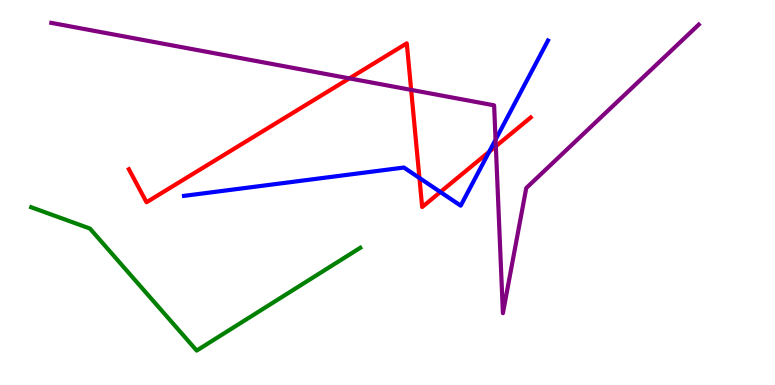[{'lines': ['blue', 'red'], 'intersections': [{'x': 5.41, 'y': 5.38}, {'x': 5.68, 'y': 5.01}, {'x': 6.31, 'y': 6.06}]}, {'lines': ['green', 'red'], 'intersections': []}, {'lines': ['purple', 'red'], 'intersections': [{'x': 4.51, 'y': 7.96}, {'x': 5.31, 'y': 7.67}, {'x': 6.4, 'y': 6.2}]}, {'lines': ['blue', 'green'], 'intersections': []}, {'lines': ['blue', 'purple'], 'intersections': [{'x': 6.39, 'y': 6.37}]}, {'lines': ['green', 'purple'], 'intersections': []}]